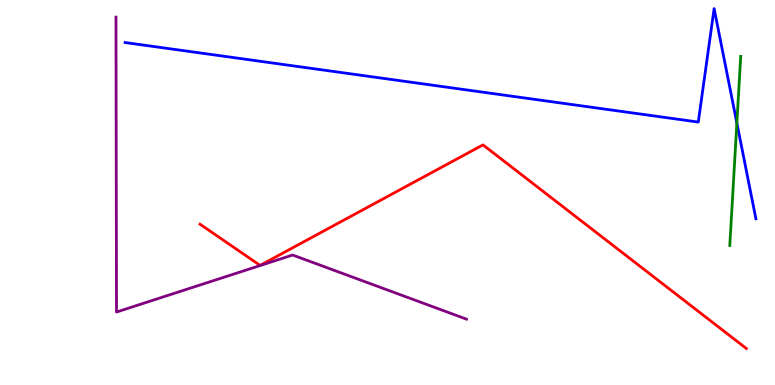[{'lines': ['blue', 'red'], 'intersections': []}, {'lines': ['green', 'red'], 'intersections': []}, {'lines': ['purple', 'red'], 'intersections': []}, {'lines': ['blue', 'green'], 'intersections': [{'x': 9.51, 'y': 6.8}]}, {'lines': ['blue', 'purple'], 'intersections': []}, {'lines': ['green', 'purple'], 'intersections': []}]